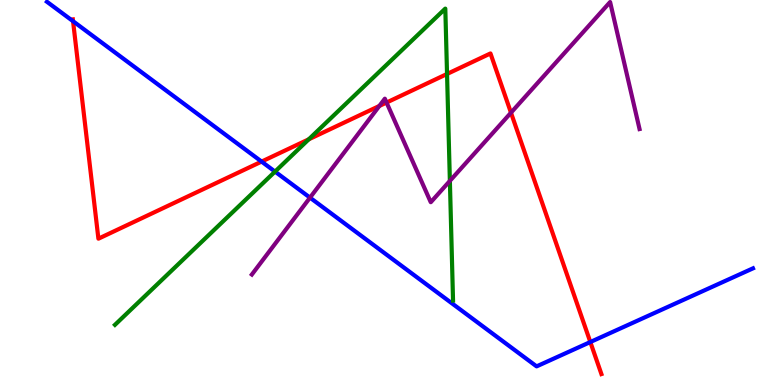[{'lines': ['blue', 'red'], 'intersections': [{'x': 0.943, 'y': 9.45}, {'x': 3.38, 'y': 5.8}, {'x': 7.62, 'y': 1.12}]}, {'lines': ['green', 'red'], 'intersections': [{'x': 3.98, 'y': 6.38}, {'x': 5.77, 'y': 8.08}]}, {'lines': ['purple', 'red'], 'intersections': [{'x': 4.89, 'y': 7.25}, {'x': 4.99, 'y': 7.34}, {'x': 6.59, 'y': 7.07}]}, {'lines': ['blue', 'green'], 'intersections': [{'x': 3.55, 'y': 5.54}]}, {'lines': ['blue', 'purple'], 'intersections': [{'x': 4.0, 'y': 4.87}]}, {'lines': ['green', 'purple'], 'intersections': [{'x': 5.8, 'y': 5.3}]}]